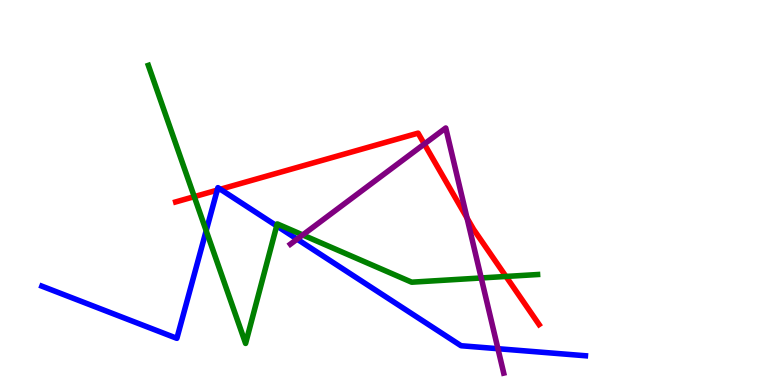[{'lines': ['blue', 'red'], 'intersections': [{'x': 2.8, 'y': 5.06}, {'x': 2.84, 'y': 5.08}]}, {'lines': ['green', 'red'], 'intersections': [{'x': 2.51, 'y': 4.89}, {'x': 6.53, 'y': 2.82}]}, {'lines': ['purple', 'red'], 'intersections': [{'x': 5.48, 'y': 6.26}, {'x': 6.03, 'y': 4.34}]}, {'lines': ['blue', 'green'], 'intersections': [{'x': 2.66, 'y': 4.01}, {'x': 3.57, 'y': 4.13}]}, {'lines': ['blue', 'purple'], 'intersections': [{'x': 3.83, 'y': 3.79}, {'x': 6.43, 'y': 0.943}]}, {'lines': ['green', 'purple'], 'intersections': [{'x': 3.91, 'y': 3.9}, {'x': 6.21, 'y': 2.78}]}]